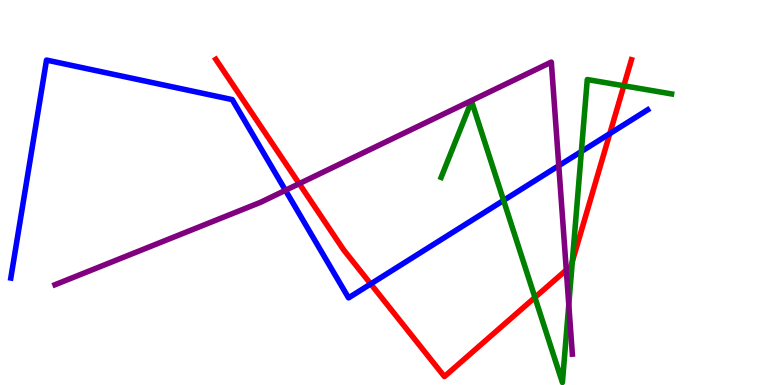[{'lines': ['blue', 'red'], 'intersections': [{'x': 4.78, 'y': 2.63}, {'x': 7.87, 'y': 6.53}]}, {'lines': ['green', 'red'], 'intersections': [{'x': 6.9, 'y': 2.27}, {'x': 7.38, 'y': 3.21}, {'x': 8.05, 'y': 7.77}]}, {'lines': ['purple', 'red'], 'intersections': [{'x': 3.86, 'y': 5.23}, {'x': 7.31, 'y': 2.99}]}, {'lines': ['blue', 'green'], 'intersections': [{'x': 6.5, 'y': 4.79}, {'x': 7.5, 'y': 6.07}]}, {'lines': ['blue', 'purple'], 'intersections': [{'x': 3.68, 'y': 5.06}, {'x': 7.21, 'y': 5.7}]}, {'lines': ['green', 'purple'], 'intersections': [{'x': 7.34, 'y': 2.09}]}]